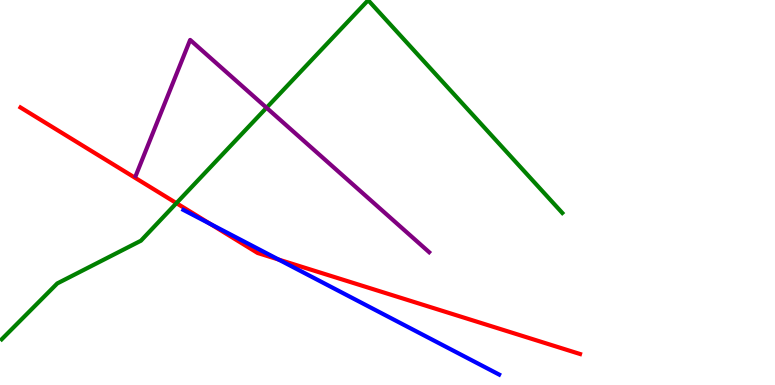[{'lines': ['blue', 'red'], 'intersections': [{'x': 2.71, 'y': 4.18}, {'x': 3.59, 'y': 3.26}]}, {'lines': ['green', 'red'], 'intersections': [{'x': 2.28, 'y': 4.72}]}, {'lines': ['purple', 'red'], 'intersections': []}, {'lines': ['blue', 'green'], 'intersections': []}, {'lines': ['blue', 'purple'], 'intersections': []}, {'lines': ['green', 'purple'], 'intersections': [{'x': 3.44, 'y': 7.2}]}]